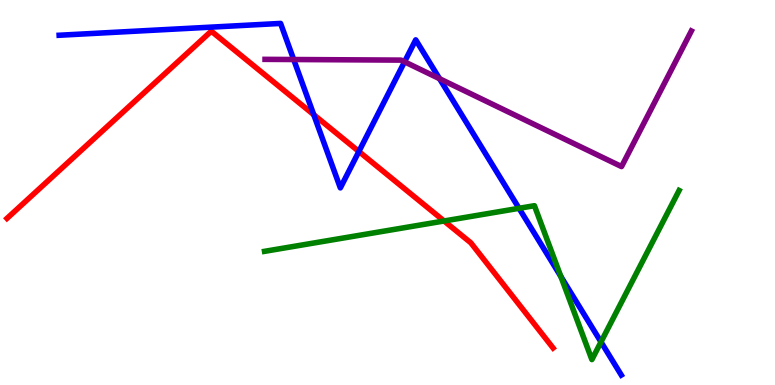[{'lines': ['blue', 'red'], 'intersections': [{'x': 4.05, 'y': 7.02}, {'x': 4.63, 'y': 6.06}]}, {'lines': ['green', 'red'], 'intersections': [{'x': 5.73, 'y': 4.26}]}, {'lines': ['purple', 'red'], 'intersections': []}, {'lines': ['blue', 'green'], 'intersections': [{'x': 6.7, 'y': 4.59}, {'x': 7.24, 'y': 2.82}, {'x': 7.75, 'y': 1.12}]}, {'lines': ['blue', 'purple'], 'intersections': [{'x': 3.79, 'y': 8.45}, {'x': 5.22, 'y': 8.39}, {'x': 5.67, 'y': 7.96}]}, {'lines': ['green', 'purple'], 'intersections': []}]